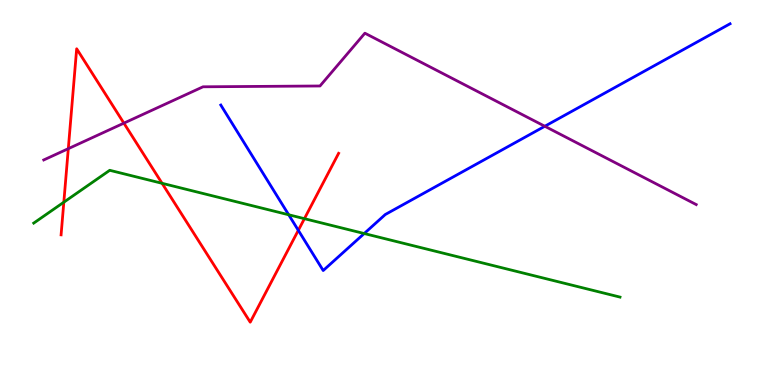[{'lines': ['blue', 'red'], 'intersections': [{'x': 3.85, 'y': 4.02}]}, {'lines': ['green', 'red'], 'intersections': [{'x': 0.824, 'y': 4.75}, {'x': 2.09, 'y': 5.24}, {'x': 3.93, 'y': 4.32}]}, {'lines': ['purple', 'red'], 'intersections': [{'x': 0.881, 'y': 6.14}, {'x': 1.6, 'y': 6.8}]}, {'lines': ['blue', 'green'], 'intersections': [{'x': 3.73, 'y': 4.42}, {'x': 4.7, 'y': 3.93}]}, {'lines': ['blue', 'purple'], 'intersections': [{'x': 7.03, 'y': 6.72}]}, {'lines': ['green', 'purple'], 'intersections': []}]